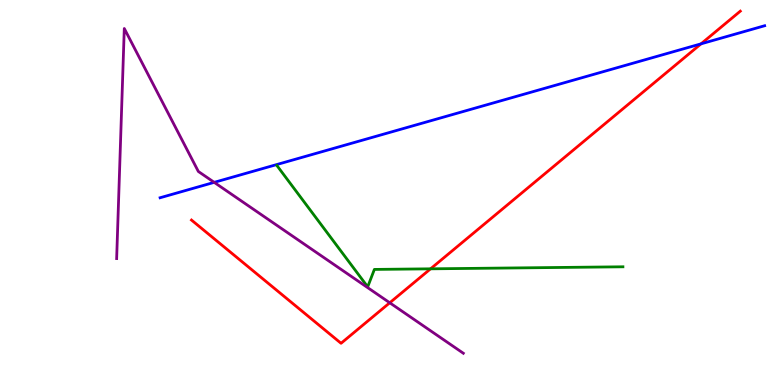[{'lines': ['blue', 'red'], 'intersections': [{'x': 9.05, 'y': 8.86}]}, {'lines': ['green', 'red'], 'intersections': [{'x': 5.56, 'y': 3.02}]}, {'lines': ['purple', 'red'], 'intersections': [{'x': 5.03, 'y': 2.14}]}, {'lines': ['blue', 'green'], 'intersections': []}, {'lines': ['blue', 'purple'], 'intersections': [{'x': 2.76, 'y': 5.26}]}, {'lines': ['green', 'purple'], 'intersections': []}]